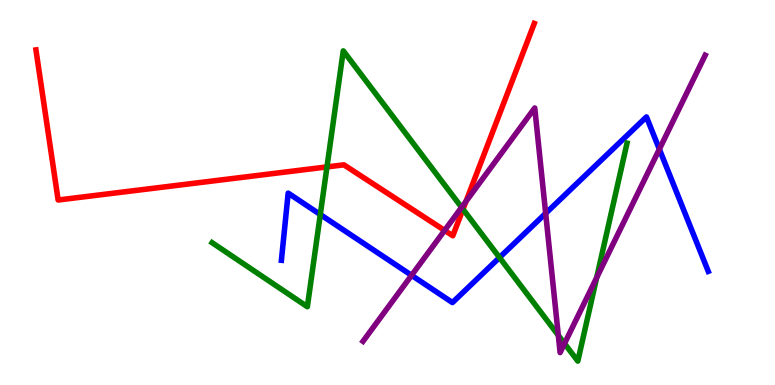[{'lines': ['blue', 'red'], 'intersections': []}, {'lines': ['green', 'red'], 'intersections': [{'x': 4.22, 'y': 5.66}, {'x': 5.97, 'y': 4.57}]}, {'lines': ['purple', 'red'], 'intersections': [{'x': 5.74, 'y': 4.02}, {'x': 6.01, 'y': 4.77}]}, {'lines': ['blue', 'green'], 'intersections': [{'x': 4.13, 'y': 4.43}, {'x': 6.45, 'y': 3.31}]}, {'lines': ['blue', 'purple'], 'intersections': [{'x': 5.31, 'y': 2.85}, {'x': 7.04, 'y': 4.46}, {'x': 8.51, 'y': 6.13}]}, {'lines': ['green', 'purple'], 'intersections': [{'x': 5.96, 'y': 4.61}, {'x': 7.2, 'y': 1.29}, {'x': 7.28, 'y': 1.08}, {'x': 7.7, 'y': 2.79}]}]